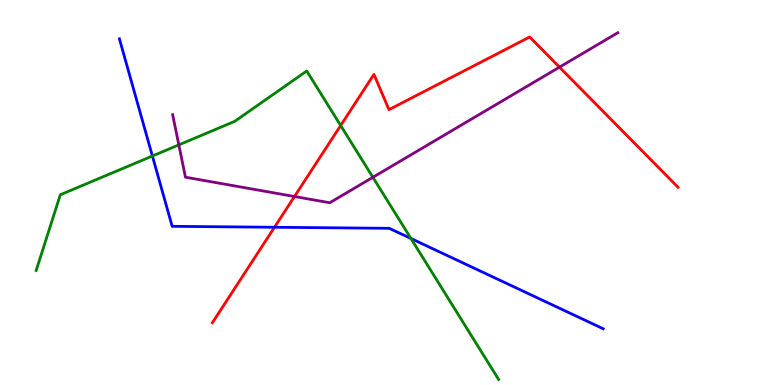[{'lines': ['blue', 'red'], 'intersections': [{'x': 3.54, 'y': 4.1}]}, {'lines': ['green', 'red'], 'intersections': [{'x': 4.4, 'y': 6.74}]}, {'lines': ['purple', 'red'], 'intersections': [{'x': 3.8, 'y': 4.9}, {'x': 7.22, 'y': 8.26}]}, {'lines': ['blue', 'green'], 'intersections': [{'x': 1.97, 'y': 5.95}, {'x': 5.3, 'y': 3.81}]}, {'lines': ['blue', 'purple'], 'intersections': []}, {'lines': ['green', 'purple'], 'intersections': [{'x': 2.31, 'y': 6.24}, {'x': 4.81, 'y': 5.39}]}]